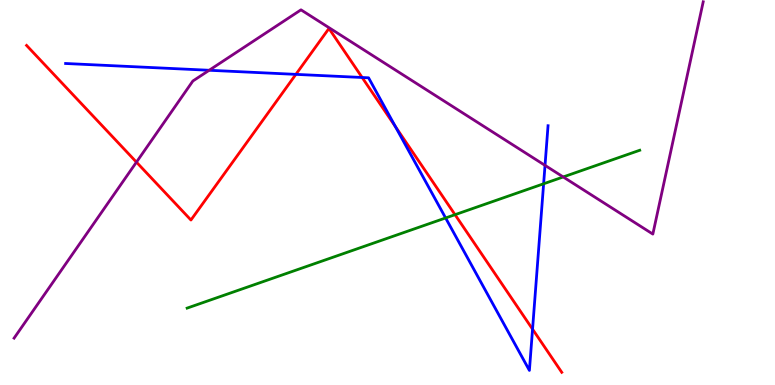[{'lines': ['blue', 'red'], 'intersections': [{'x': 3.82, 'y': 8.07}, {'x': 4.67, 'y': 7.99}, {'x': 5.1, 'y': 6.71}, {'x': 6.87, 'y': 1.45}]}, {'lines': ['green', 'red'], 'intersections': [{'x': 5.87, 'y': 4.42}]}, {'lines': ['purple', 'red'], 'intersections': [{'x': 1.76, 'y': 5.79}]}, {'lines': ['blue', 'green'], 'intersections': [{'x': 5.75, 'y': 4.34}, {'x': 7.01, 'y': 5.23}]}, {'lines': ['blue', 'purple'], 'intersections': [{'x': 2.7, 'y': 8.17}, {'x': 7.03, 'y': 5.7}]}, {'lines': ['green', 'purple'], 'intersections': [{'x': 7.27, 'y': 5.4}]}]